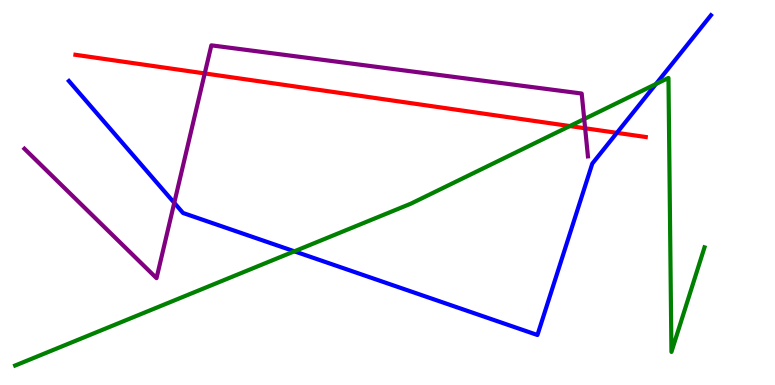[{'lines': ['blue', 'red'], 'intersections': [{'x': 7.96, 'y': 6.55}]}, {'lines': ['green', 'red'], 'intersections': [{'x': 7.35, 'y': 6.73}]}, {'lines': ['purple', 'red'], 'intersections': [{'x': 2.64, 'y': 8.09}, {'x': 7.55, 'y': 6.67}]}, {'lines': ['blue', 'green'], 'intersections': [{'x': 3.8, 'y': 3.47}, {'x': 8.46, 'y': 7.82}]}, {'lines': ['blue', 'purple'], 'intersections': [{'x': 2.25, 'y': 4.73}]}, {'lines': ['green', 'purple'], 'intersections': [{'x': 7.54, 'y': 6.91}]}]